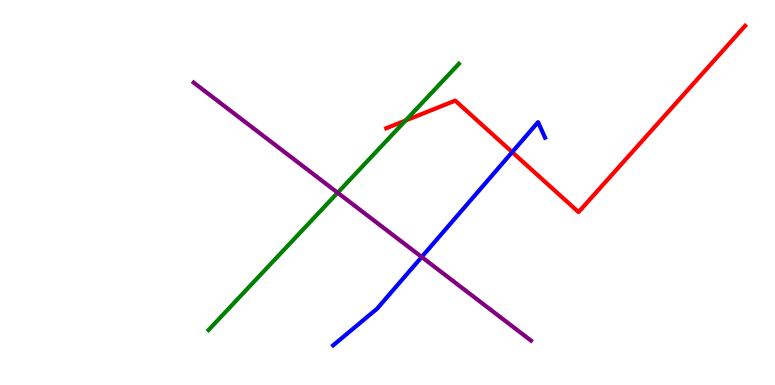[{'lines': ['blue', 'red'], 'intersections': [{'x': 6.61, 'y': 6.05}]}, {'lines': ['green', 'red'], 'intersections': [{'x': 5.23, 'y': 6.87}]}, {'lines': ['purple', 'red'], 'intersections': []}, {'lines': ['blue', 'green'], 'intersections': []}, {'lines': ['blue', 'purple'], 'intersections': [{'x': 5.44, 'y': 3.32}]}, {'lines': ['green', 'purple'], 'intersections': [{'x': 4.36, 'y': 4.99}]}]